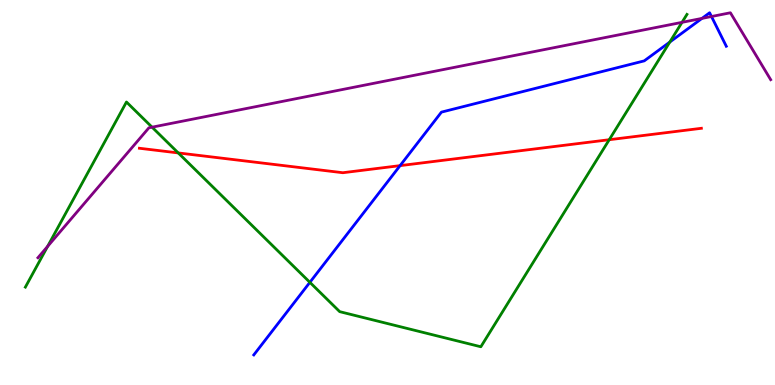[{'lines': ['blue', 'red'], 'intersections': [{'x': 5.16, 'y': 5.7}]}, {'lines': ['green', 'red'], 'intersections': [{'x': 2.3, 'y': 6.03}, {'x': 7.86, 'y': 6.37}]}, {'lines': ['purple', 'red'], 'intersections': []}, {'lines': ['blue', 'green'], 'intersections': [{'x': 4.0, 'y': 2.67}, {'x': 8.64, 'y': 8.91}]}, {'lines': ['blue', 'purple'], 'intersections': [{'x': 9.06, 'y': 9.52}, {'x': 9.18, 'y': 9.57}]}, {'lines': ['green', 'purple'], 'intersections': [{'x': 0.614, 'y': 3.6}, {'x': 1.96, 'y': 6.7}, {'x': 8.8, 'y': 9.42}]}]